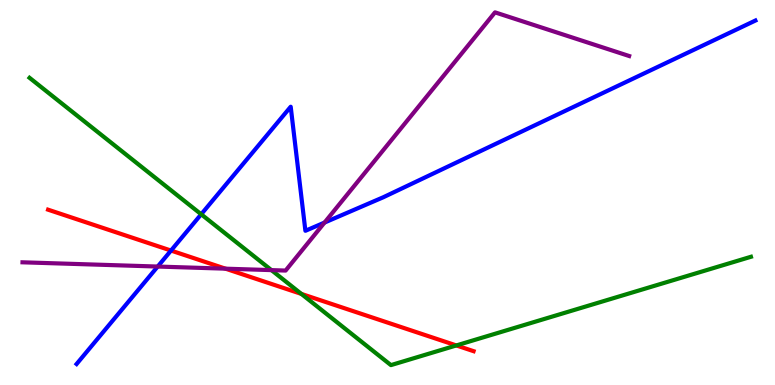[{'lines': ['blue', 'red'], 'intersections': [{'x': 2.21, 'y': 3.49}]}, {'lines': ['green', 'red'], 'intersections': [{'x': 3.89, 'y': 2.37}, {'x': 5.89, 'y': 1.03}]}, {'lines': ['purple', 'red'], 'intersections': [{'x': 2.91, 'y': 3.02}]}, {'lines': ['blue', 'green'], 'intersections': [{'x': 2.6, 'y': 4.43}]}, {'lines': ['blue', 'purple'], 'intersections': [{'x': 2.03, 'y': 3.08}, {'x': 4.19, 'y': 4.22}]}, {'lines': ['green', 'purple'], 'intersections': [{'x': 3.5, 'y': 2.98}]}]